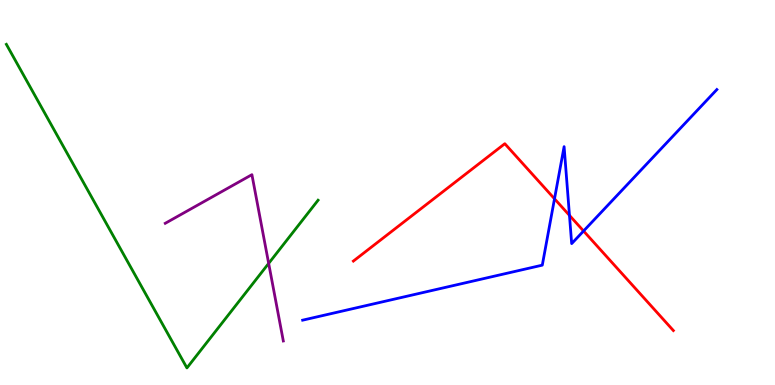[{'lines': ['blue', 'red'], 'intersections': [{'x': 7.15, 'y': 4.84}, {'x': 7.35, 'y': 4.41}, {'x': 7.53, 'y': 4.0}]}, {'lines': ['green', 'red'], 'intersections': []}, {'lines': ['purple', 'red'], 'intersections': []}, {'lines': ['blue', 'green'], 'intersections': []}, {'lines': ['blue', 'purple'], 'intersections': []}, {'lines': ['green', 'purple'], 'intersections': [{'x': 3.47, 'y': 3.16}]}]